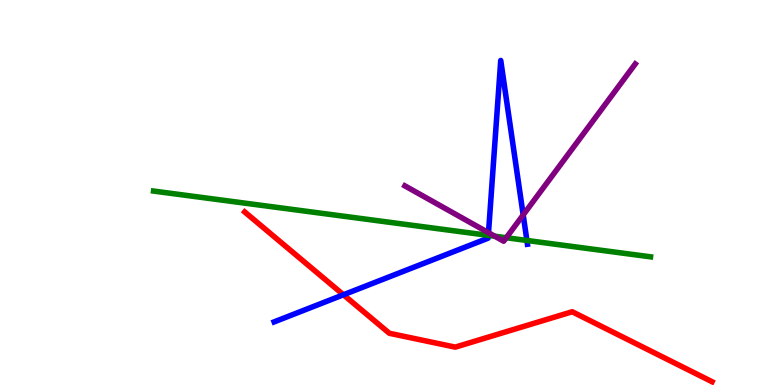[{'lines': ['blue', 'red'], 'intersections': [{'x': 4.43, 'y': 2.34}]}, {'lines': ['green', 'red'], 'intersections': []}, {'lines': ['purple', 'red'], 'intersections': []}, {'lines': ['blue', 'green'], 'intersections': [{'x': 6.3, 'y': 3.89}, {'x': 6.8, 'y': 3.75}]}, {'lines': ['blue', 'purple'], 'intersections': [{'x': 6.3, 'y': 3.96}, {'x': 6.75, 'y': 4.42}]}, {'lines': ['green', 'purple'], 'intersections': [{'x': 6.38, 'y': 3.86}, {'x': 6.53, 'y': 3.83}]}]